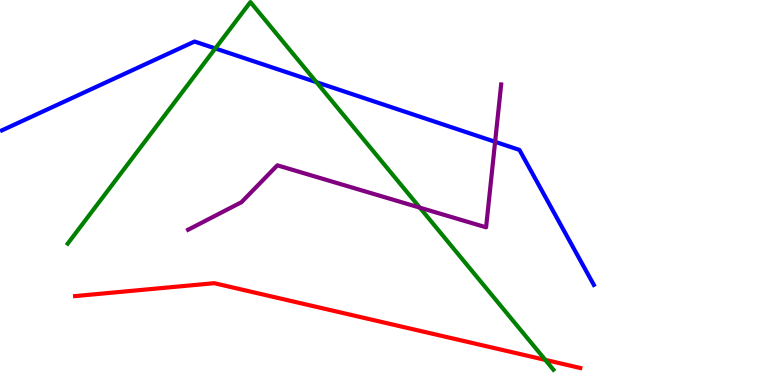[{'lines': ['blue', 'red'], 'intersections': []}, {'lines': ['green', 'red'], 'intersections': [{'x': 7.04, 'y': 0.652}]}, {'lines': ['purple', 'red'], 'intersections': []}, {'lines': ['blue', 'green'], 'intersections': [{'x': 2.78, 'y': 8.74}, {'x': 4.08, 'y': 7.87}]}, {'lines': ['blue', 'purple'], 'intersections': [{'x': 6.39, 'y': 6.32}]}, {'lines': ['green', 'purple'], 'intersections': [{'x': 5.42, 'y': 4.61}]}]